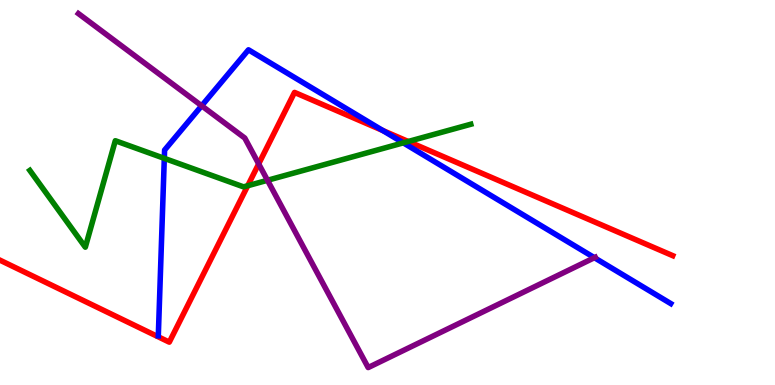[{'lines': ['blue', 'red'], 'intersections': [{'x': 4.94, 'y': 6.61}]}, {'lines': ['green', 'red'], 'intersections': [{'x': 3.2, 'y': 5.18}, {'x': 5.27, 'y': 6.32}]}, {'lines': ['purple', 'red'], 'intersections': [{'x': 3.34, 'y': 5.74}]}, {'lines': ['blue', 'green'], 'intersections': [{'x': 2.12, 'y': 5.89}, {'x': 5.2, 'y': 6.29}]}, {'lines': ['blue', 'purple'], 'intersections': [{'x': 2.6, 'y': 7.25}, {'x': 7.67, 'y': 3.31}]}, {'lines': ['green', 'purple'], 'intersections': [{'x': 3.45, 'y': 5.32}]}]